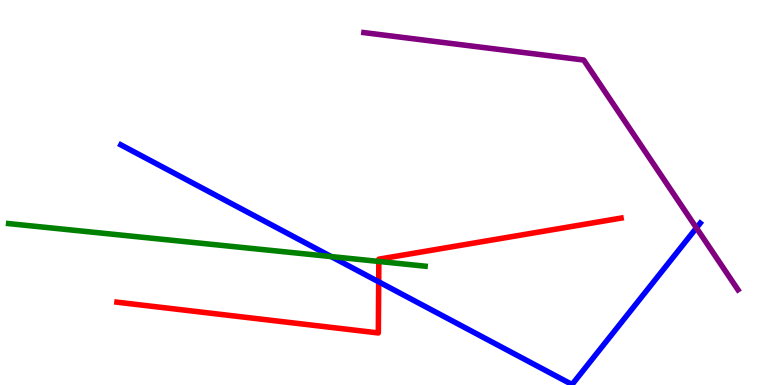[{'lines': ['blue', 'red'], 'intersections': [{'x': 4.89, 'y': 2.68}]}, {'lines': ['green', 'red'], 'intersections': [{'x': 4.89, 'y': 3.21}]}, {'lines': ['purple', 'red'], 'intersections': []}, {'lines': ['blue', 'green'], 'intersections': [{'x': 4.27, 'y': 3.34}]}, {'lines': ['blue', 'purple'], 'intersections': [{'x': 8.99, 'y': 4.08}]}, {'lines': ['green', 'purple'], 'intersections': []}]